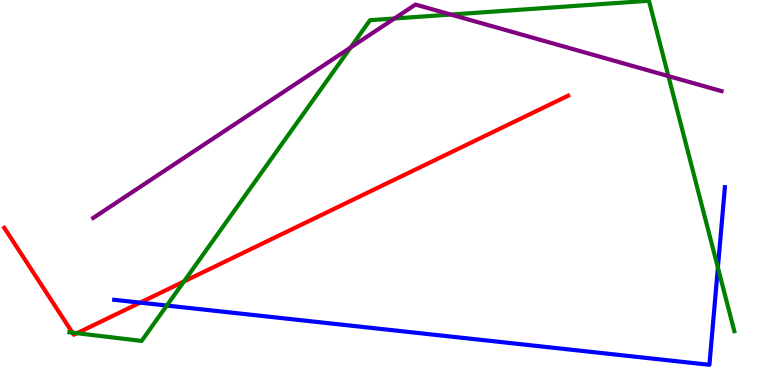[{'lines': ['blue', 'red'], 'intersections': [{'x': 1.81, 'y': 2.14}]}, {'lines': ['green', 'red'], 'intersections': [{'x': 0.935, 'y': 1.36}, {'x': 0.993, 'y': 1.35}, {'x': 2.37, 'y': 2.69}]}, {'lines': ['purple', 'red'], 'intersections': []}, {'lines': ['blue', 'green'], 'intersections': [{'x': 2.15, 'y': 2.06}, {'x': 9.26, 'y': 3.05}]}, {'lines': ['blue', 'purple'], 'intersections': []}, {'lines': ['green', 'purple'], 'intersections': [{'x': 4.52, 'y': 8.76}, {'x': 5.09, 'y': 9.52}, {'x': 5.82, 'y': 9.62}, {'x': 8.62, 'y': 8.02}]}]